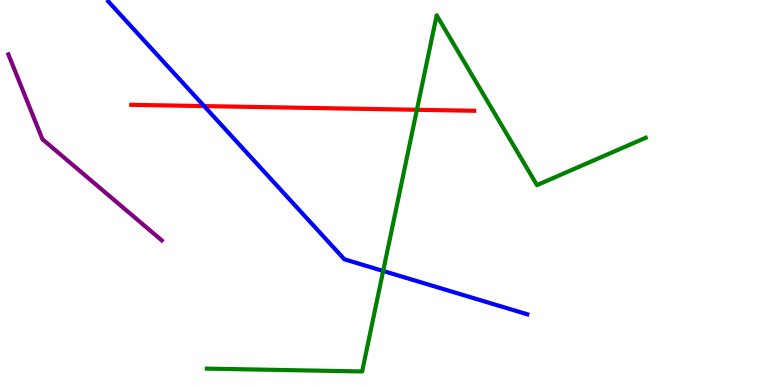[{'lines': ['blue', 'red'], 'intersections': [{'x': 2.63, 'y': 7.24}]}, {'lines': ['green', 'red'], 'intersections': [{'x': 5.38, 'y': 7.15}]}, {'lines': ['purple', 'red'], 'intersections': []}, {'lines': ['blue', 'green'], 'intersections': [{'x': 4.94, 'y': 2.96}]}, {'lines': ['blue', 'purple'], 'intersections': []}, {'lines': ['green', 'purple'], 'intersections': []}]